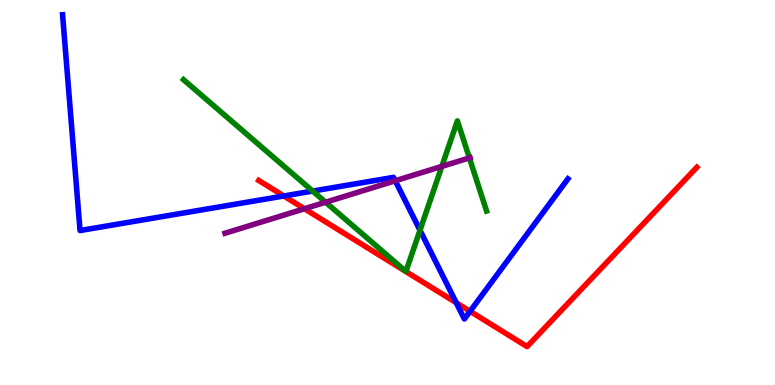[{'lines': ['blue', 'red'], 'intersections': [{'x': 3.66, 'y': 4.91}, {'x': 5.89, 'y': 2.14}, {'x': 6.07, 'y': 1.91}]}, {'lines': ['green', 'red'], 'intersections': []}, {'lines': ['purple', 'red'], 'intersections': [{'x': 3.93, 'y': 4.58}]}, {'lines': ['blue', 'green'], 'intersections': [{'x': 4.03, 'y': 5.04}, {'x': 5.42, 'y': 4.02}]}, {'lines': ['blue', 'purple'], 'intersections': [{'x': 5.1, 'y': 5.3}]}, {'lines': ['green', 'purple'], 'intersections': [{'x': 4.2, 'y': 4.75}, {'x': 5.7, 'y': 5.68}, {'x': 6.06, 'y': 5.9}]}]